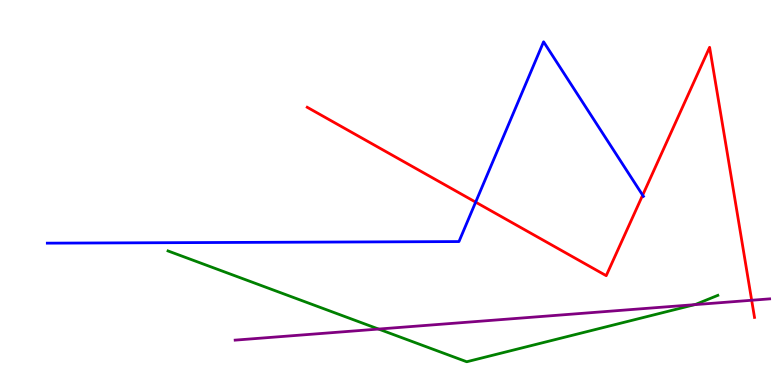[{'lines': ['blue', 'red'], 'intersections': [{'x': 6.14, 'y': 4.75}, {'x': 8.29, 'y': 4.93}]}, {'lines': ['green', 'red'], 'intersections': []}, {'lines': ['purple', 'red'], 'intersections': [{'x': 9.7, 'y': 2.2}]}, {'lines': ['blue', 'green'], 'intersections': []}, {'lines': ['blue', 'purple'], 'intersections': []}, {'lines': ['green', 'purple'], 'intersections': [{'x': 4.89, 'y': 1.45}, {'x': 8.96, 'y': 2.09}]}]